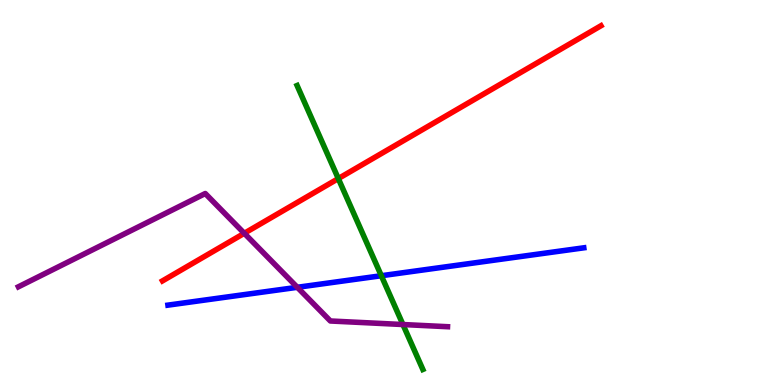[{'lines': ['blue', 'red'], 'intersections': []}, {'lines': ['green', 'red'], 'intersections': [{'x': 4.37, 'y': 5.36}]}, {'lines': ['purple', 'red'], 'intersections': [{'x': 3.15, 'y': 3.94}]}, {'lines': ['blue', 'green'], 'intersections': [{'x': 4.92, 'y': 2.84}]}, {'lines': ['blue', 'purple'], 'intersections': [{'x': 3.84, 'y': 2.54}]}, {'lines': ['green', 'purple'], 'intersections': [{'x': 5.2, 'y': 1.57}]}]